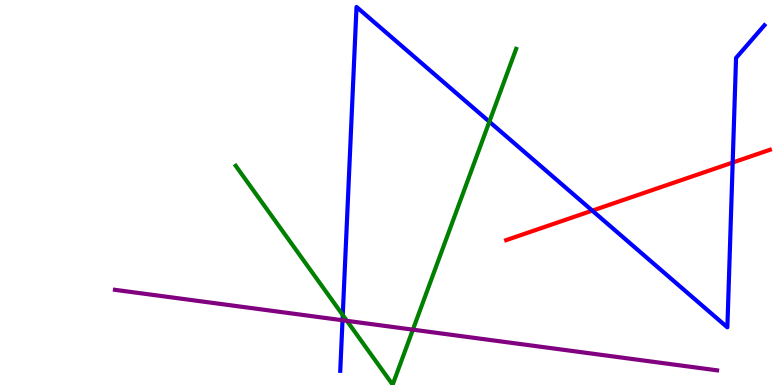[{'lines': ['blue', 'red'], 'intersections': [{'x': 7.64, 'y': 4.53}, {'x': 9.45, 'y': 5.78}]}, {'lines': ['green', 'red'], 'intersections': []}, {'lines': ['purple', 'red'], 'intersections': []}, {'lines': ['blue', 'green'], 'intersections': [{'x': 4.42, 'y': 1.82}, {'x': 6.31, 'y': 6.84}]}, {'lines': ['blue', 'purple'], 'intersections': [{'x': 4.42, 'y': 1.68}]}, {'lines': ['green', 'purple'], 'intersections': [{'x': 4.48, 'y': 1.67}, {'x': 5.33, 'y': 1.44}]}]